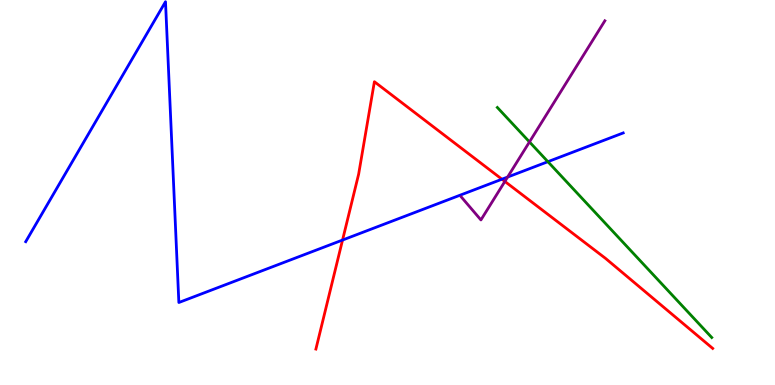[{'lines': ['blue', 'red'], 'intersections': [{'x': 4.42, 'y': 3.76}, {'x': 6.48, 'y': 5.34}]}, {'lines': ['green', 'red'], 'intersections': []}, {'lines': ['purple', 'red'], 'intersections': [{'x': 6.51, 'y': 5.29}]}, {'lines': ['blue', 'green'], 'intersections': [{'x': 7.07, 'y': 5.8}]}, {'lines': ['blue', 'purple'], 'intersections': [{'x': 6.55, 'y': 5.4}]}, {'lines': ['green', 'purple'], 'intersections': [{'x': 6.83, 'y': 6.31}]}]